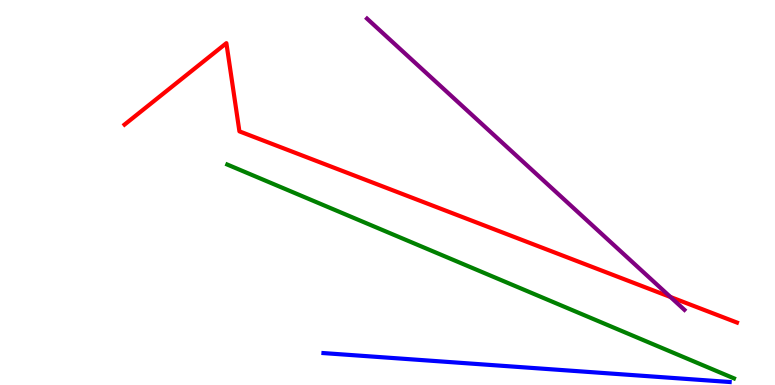[{'lines': ['blue', 'red'], 'intersections': []}, {'lines': ['green', 'red'], 'intersections': []}, {'lines': ['purple', 'red'], 'intersections': [{'x': 8.65, 'y': 2.29}]}, {'lines': ['blue', 'green'], 'intersections': []}, {'lines': ['blue', 'purple'], 'intersections': []}, {'lines': ['green', 'purple'], 'intersections': []}]